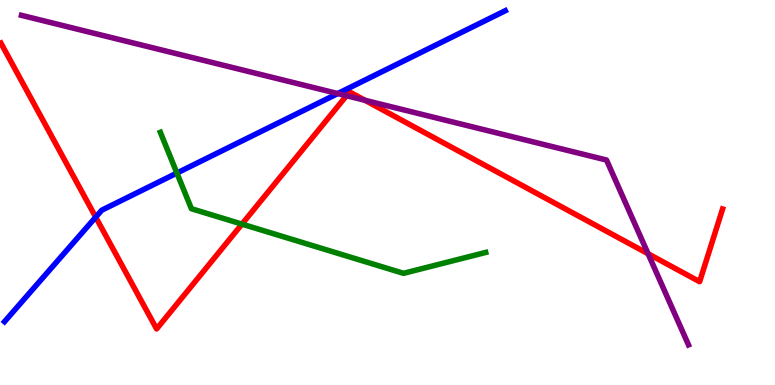[{'lines': ['blue', 'red'], 'intersections': [{'x': 1.23, 'y': 4.36}]}, {'lines': ['green', 'red'], 'intersections': [{'x': 3.12, 'y': 4.18}]}, {'lines': ['purple', 'red'], 'intersections': [{'x': 4.47, 'y': 7.51}, {'x': 4.71, 'y': 7.39}, {'x': 8.36, 'y': 3.41}]}, {'lines': ['blue', 'green'], 'intersections': [{'x': 2.28, 'y': 5.51}]}, {'lines': ['blue', 'purple'], 'intersections': [{'x': 4.36, 'y': 7.57}]}, {'lines': ['green', 'purple'], 'intersections': []}]